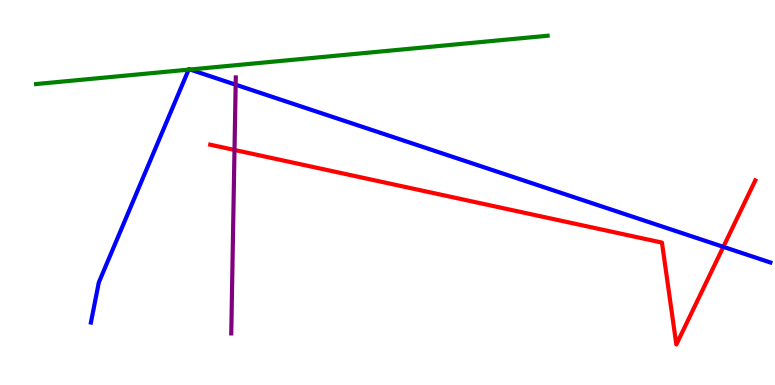[{'lines': ['blue', 'red'], 'intersections': [{'x': 9.33, 'y': 3.59}]}, {'lines': ['green', 'red'], 'intersections': []}, {'lines': ['purple', 'red'], 'intersections': [{'x': 3.03, 'y': 6.11}]}, {'lines': ['blue', 'green'], 'intersections': [{'x': 2.43, 'y': 8.19}, {'x': 2.45, 'y': 8.19}]}, {'lines': ['blue', 'purple'], 'intersections': [{'x': 3.04, 'y': 7.8}]}, {'lines': ['green', 'purple'], 'intersections': []}]